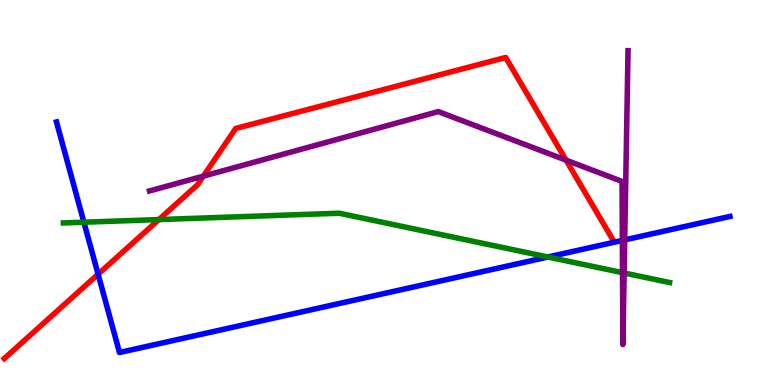[{'lines': ['blue', 'red'], 'intersections': [{'x': 1.27, 'y': 2.88}]}, {'lines': ['green', 'red'], 'intersections': [{'x': 2.05, 'y': 4.3}]}, {'lines': ['purple', 'red'], 'intersections': [{'x': 2.62, 'y': 5.42}, {'x': 7.3, 'y': 5.84}]}, {'lines': ['blue', 'green'], 'intersections': [{'x': 1.08, 'y': 4.23}, {'x': 7.07, 'y': 3.32}]}, {'lines': ['blue', 'purple'], 'intersections': [{'x': 8.03, 'y': 3.76}, {'x': 8.06, 'y': 3.77}]}, {'lines': ['green', 'purple'], 'intersections': [{'x': 8.03, 'y': 2.92}, {'x': 8.05, 'y': 2.91}]}]